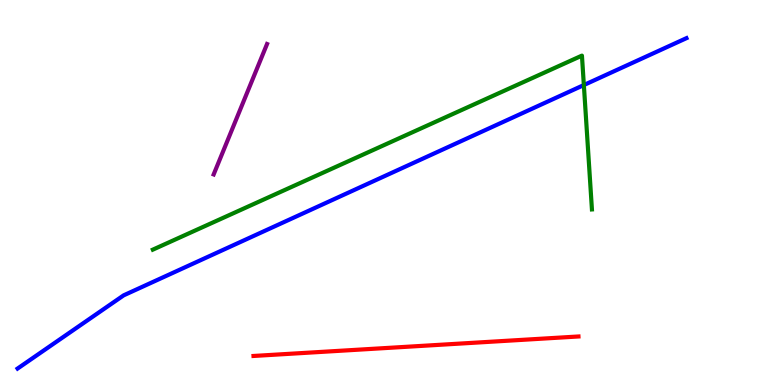[{'lines': ['blue', 'red'], 'intersections': []}, {'lines': ['green', 'red'], 'intersections': []}, {'lines': ['purple', 'red'], 'intersections': []}, {'lines': ['blue', 'green'], 'intersections': [{'x': 7.53, 'y': 7.79}]}, {'lines': ['blue', 'purple'], 'intersections': []}, {'lines': ['green', 'purple'], 'intersections': []}]